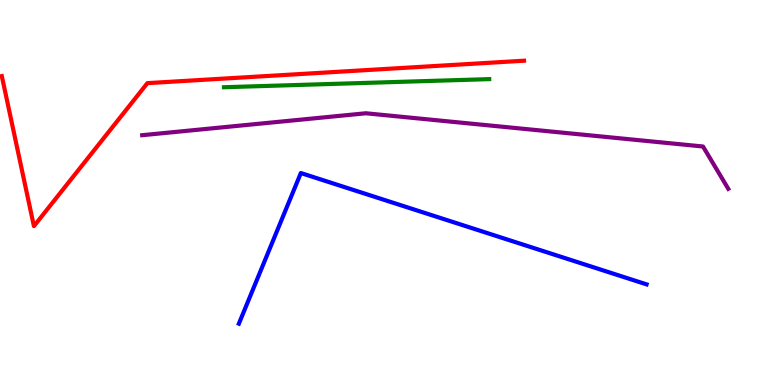[{'lines': ['blue', 'red'], 'intersections': []}, {'lines': ['green', 'red'], 'intersections': []}, {'lines': ['purple', 'red'], 'intersections': []}, {'lines': ['blue', 'green'], 'intersections': []}, {'lines': ['blue', 'purple'], 'intersections': []}, {'lines': ['green', 'purple'], 'intersections': []}]